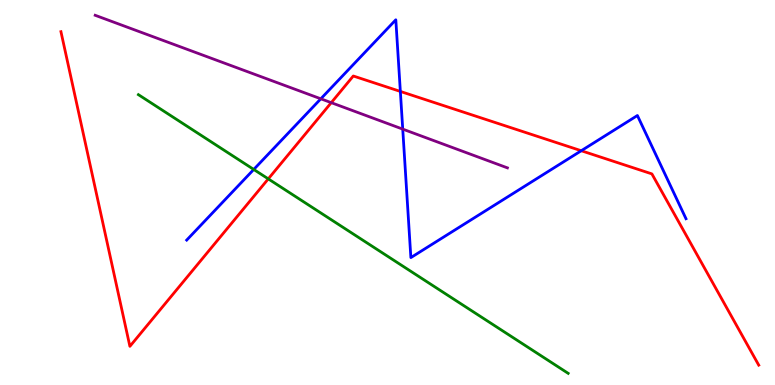[{'lines': ['blue', 'red'], 'intersections': [{'x': 5.17, 'y': 7.63}, {'x': 7.5, 'y': 6.08}]}, {'lines': ['green', 'red'], 'intersections': [{'x': 3.46, 'y': 5.35}]}, {'lines': ['purple', 'red'], 'intersections': [{'x': 4.27, 'y': 7.33}]}, {'lines': ['blue', 'green'], 'intersections': [{'x': 3.27, 'y': 5.6}]}, {'lines': ['blue', 'purple'], 'intersections': [{'x': 4.14, 'y': 7.43}, {'x': 5.2, 'y': 6.65}]}, {'lines': ['green', 'purple'], 'intersections': []}]